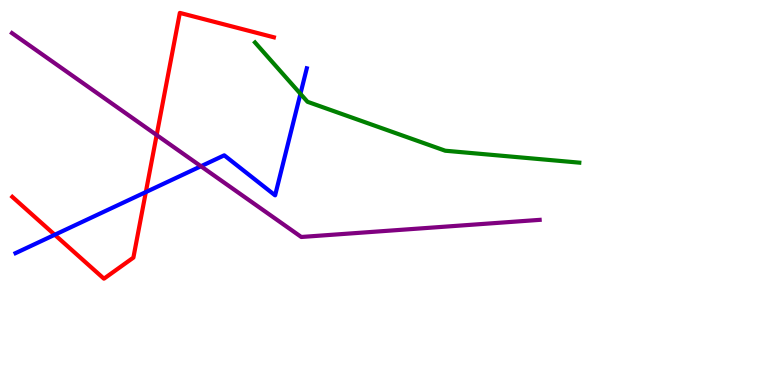[{'lines': ['blue', 'red'], 'intersections': [{'x': 0.706, 'y': 3.9}, {'x': 1.88, 'y': 5.01}]}, {'lines': ['green', 'red'], 'intersections': []}, {'lines': ['purple', 'red'], 'intersections': [{'x': 2.02, 'y': 6.49}]}, {'lines': ['blue', 'green'], 'intersections': [{'x': 3.88, 'y': 7.56}]}, {'lines': ['blue', 'purple'], 'intersections': [{'x': 2.59, 'y': 5.68}]}, {'lines': ['green', 'purple'], 'intersections': []}]